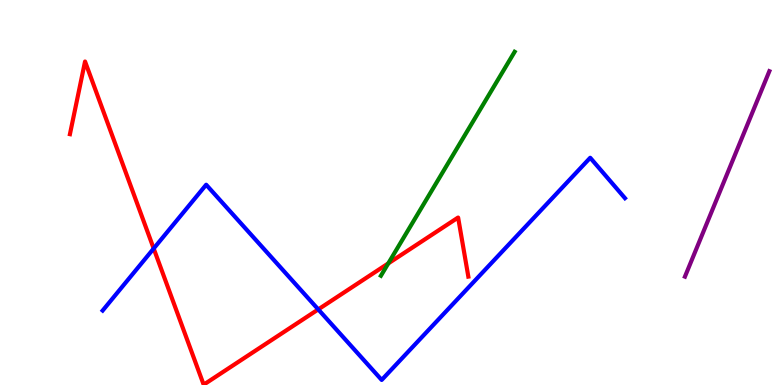[{'lines': ['blue', 'red'], 'intersections': [{'x': 1.98, 'y': 3.54}, {'x': 4.11, 'y': 1.96}]}, {'lines': ['green', 'red'], 'intersections': [{'x': 5.01, 'y': 3.16}]}, {'lines': ['purple', 'red'], 'intersections': []}, {'lines': ['blue', 'green'], 'intersections': []}, {'lines': ['blue', 'purple'], 'intersections': []}, {'lines': ['green', 'purple'], 'intersections': []}]